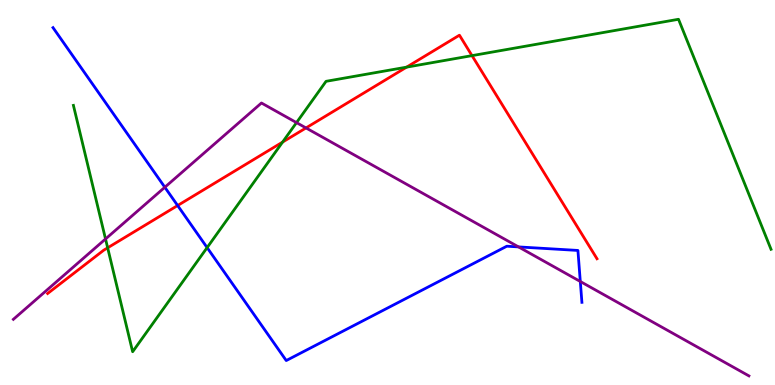[{'lines': ['blue', 'red'], 'intersections': [{'x': 2.29, 'y': 4.66}]}, {'lines': ['green', 'red'], 'intersections': [{'x': 1.39, 'y': 3.56}, {'x': 3.65, 'y': 6.31}, {'x': 5.25, 'y': 8.26}, {'x': 6.09, 'y': 8.56}]}, {'lines': ['purple', 'red'], 'intersections': [{'x': 3.95, 'y': 6.68}]}, {'lines': ['blue', 'green'], 'intersections': [{'x': 2.67, 'y': 3.57}]}, {'lines': ['blue', 'purple'], 'intersections': [{'x': 2.13, 'y': 5.14}, {'x': 6.69, 'y': 3.59}, {'x': 7.49, 'y': 2.69}]}, {'lines': ['green', 'purple'], 'intersections': [{'x': 1.36, 'y': 3.79}, {'x': 3.83, 'y': 6.81}]}]